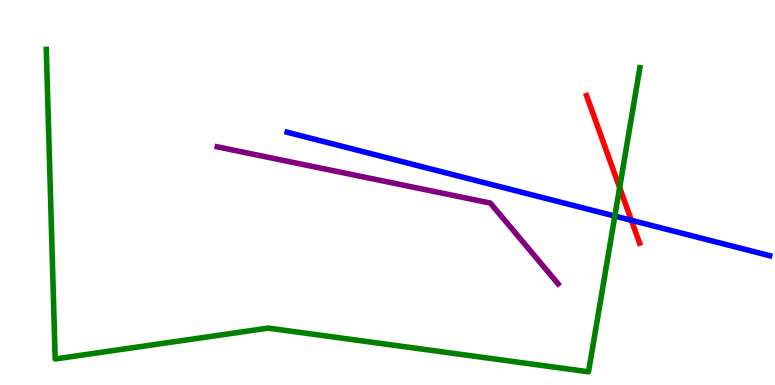[{'lines': ['blue', 'red'], 'intersections': [{'x': 8.15, 'y': 4.28}]}, {'lines': ['green', 'red'], 'intersections': [{'x': 8.0, 'y': 5.13}]}, {'lines': ['purple', 'red'], 'intersections': []}, {'lines': ['blue', 'green'], 'intersections': [{'x': 7.93, 'y': 4.39}]}, {'lines': ['blue', 'purple'], 'intersections': []}, {'lines': ['green', 'purple'], 'intersections': []}]